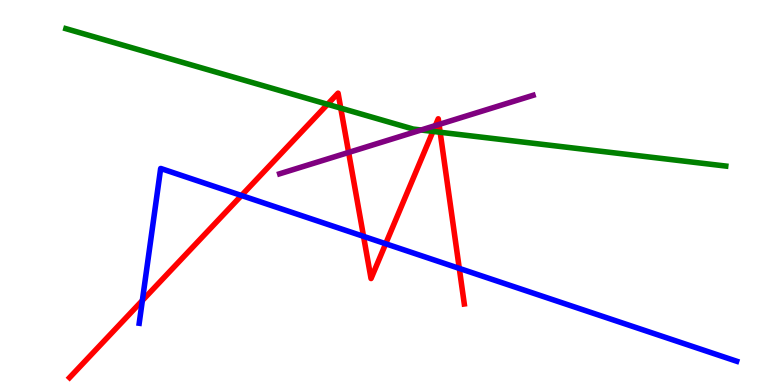[{'lines': ['blue', 'red'], 'intersections': [{'x': 1.84, 'y': 2.19}, {'x': 3.12, 'y': 4.92}, {'x': 4.69, 'y': 3.86}, {'x': 4.98, 'y': 3.67}, {'x': 5.93, 'y': 3.03}]}, {'lines': ['green', 'red'], 'intersections': [{'x': 4.23, 'y': 7.29}, {'x': 4.4, 'y': 7.19}, {'x': 5.59, 'y': 6.59}, {'x': 5.68, 'y': 6.56}]}, {'lines': ['purple', 'red'], 'intersections': [{'x': 4.5, 'y': 6.04}, {'x': 5.62, 'y': 6.74}, {'x': 5.67, 'y': 6.77}]}, {'lines': ['blue', 'green'], 'intersections': []}, {'lines': ['blue', 'purple'], 'intersections': []}, {'lines': ['green', 'purple'], 'intersections': [{'x': 5.43, 'y': 6.62}]}]